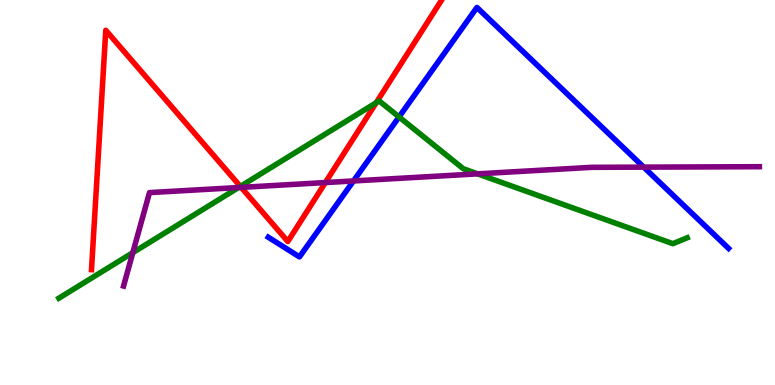[{'lines': ['blue', 'red'], 'intersections': []}, {'lines': ['green', 'red'], 'intersections': [{'x': 3.1, 'y': 5.16}, {'x': 4.85, 'y': 7.33}]}, {'lines': ['purple', 'red'], 'intersections': [{'x': 3.11, 'y': 5.13}, {'x': 4.2, 'y': 5.26}]}, {'lines': ['blue', 'green'], 'intersections': [{'x': 5.15, 'y': 6.96}]}, {'lines': ['blue', 'purple'], 'intersections': [{'x': 4.56, 'y': 5.3}, {'x': 8.31, 'y': 5.66}]}, {'lines': ['green', 'purple'], 'intersections': [{'x': 1.71, 'y': 3.44}, {'x': 3.08, 'y': 5.13}, {'x': 6.16, 'y': 5.48}]}]